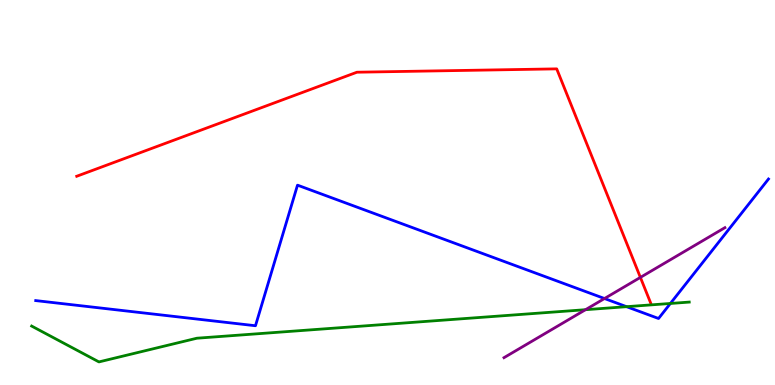[{'lines': ['blue', 'red'], 'intersections': []}, {'lines': ['green', 'red'], 'intersections': []}, {'lines': ['purple', 'red'], 'intersections': [{'x': 8.26, 'y': 2.79}]}, {'lines': ['blue', 'green'], 'intersections': [{'x': 8.08, 'y': 2.03}, {'x': 8.65, 'y': 2.12}]}, {'lines': ['blue', 'purple'], 'intersections': [{'x': 7.8, 'y': 2.25}]}, {'lines': ['green', 'purple'], 'intersections': [{'x': 7.56, 'y': 1.96}]}]